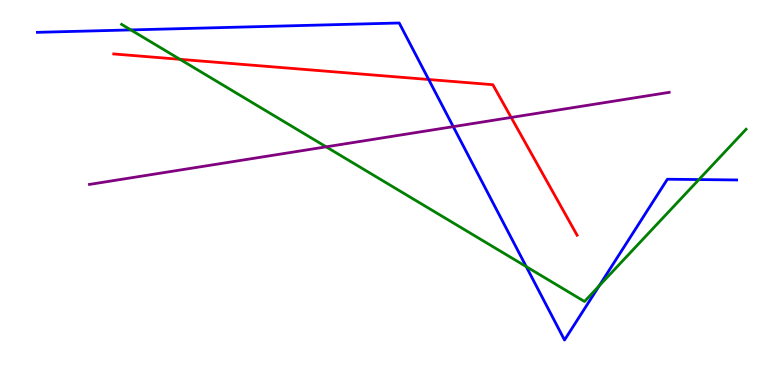[{'lines': ['blue', 'red'], 'intersections': [{'x': 5.53, 'y': 7.94}]}, {'lines': ['green', 'red'], 'intersections': [{'x': 2.32, 'y': 8.46}]}, {'lines': ['purple', 'red'], 'intersections': [{'x': 6.6, 'y': 6.95}]}, {'lines': ['blue', 'green'], 'intersections': [{'x': 1.69, 'y': 9.22}, {'x': 6.79, 'y': 3.07}, {'x': 7.73, 'y': 2.58}, {'x': 9.02, 'y': 5.34}]}, {'lines': ['blue', 'purple'], 'intersections': [{'x': 5.85, 'y': 6.71}]}, {'lines': ['green', 'purple'], 'intersections': [{'x': 4.21, 'y': 6.19}]}]